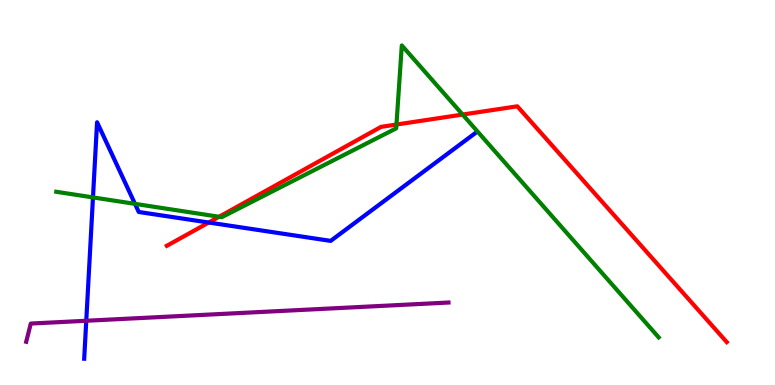[{'lines': ['blue', 'red'], 'intersections': [{'x': 2.69, 'y': 4.22}]}, {'lines': ['green', 'red'], 'intersections': [{'x': 2.83, 'y': 4.37}, {'x': 5.12, 'y': 6.77}, {'x': 5.97, 'y': 7.02}]}, {'lines': ['purple', 'red'], 'intersections': []}, {'lines': ['blue', 'green'], 'intersections': [{'x': 1.2, 'y': 4.87}, {'x': 1.74, 'y': 4.7}]}, {'lines': ['blue', 'purple'], 'intersections': [{'x': 1.11, 'y': 1.67}]}, {'lines': ['green', 'purple'], 'intersections': []}]